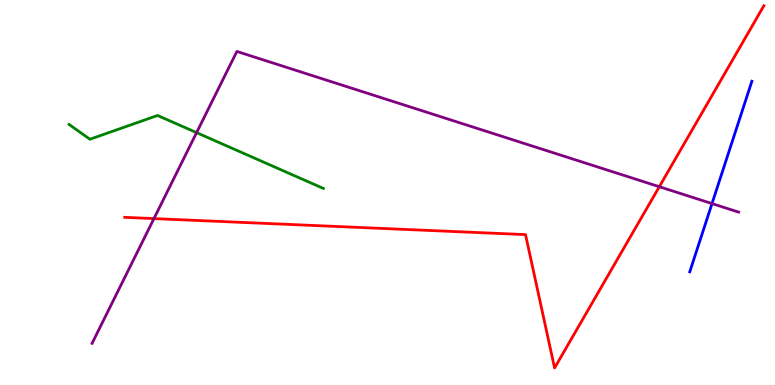[{'lines': ['blue', 'red'], 'intersections': []}, {'lines': ['green', 'red'], 'intersections': []}, {'lines': ['purple', 'red'], 'intersections': [{'x': 1.99, 'y': 4.32}, {'x': 8.51, 'y': 5.15}]}, {'lines': ['blue', 'green'], 'intersections': []}, {'lines': ['blue', 'purple'], 'intersections': [{'x': 9.19, 'y': 4.71}]}, {'lines': ['green', 'purple'], 'intersections': [{'x': 2.54, 'y': 6.55}]}]